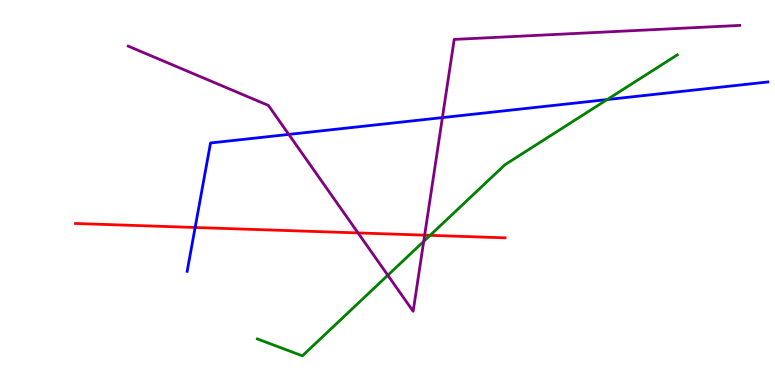[{'lines': ['blue', 'red'], 'intersections': [{'x': 2.52, 'y': 4.09}]}, {'lines': ['green', 'red'], 'intersections': [{'x': 5.55, 'y': 3.89}]}, {'lines': ['purple', 'red'], 'intersections': [{'x': 4.62, 'y': 3.95}, {'x': 5.48, 'y': 3.89}]}, {'lines': ['blue', 'green'], 'intersections': [{'x': 7.83, 'y': 7.41}]}, {'lines': ['blue', 'purple'], 'intersections': [{'x': 3.73, 'y': 6.51}, {'x': 5.71, 'y': 6.95}]}, {'lines': ['green', 'purple'], 'intersections': [{'x': 5.0, 'y': 2.85}, {'x': 5.47, 'y': 3.73}]}]